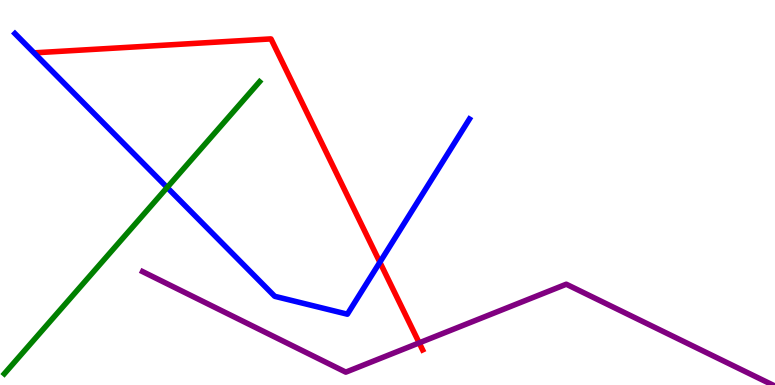[{'lines': ['blue', 'red'], 'intersections': [{'x': 4.9, 'y': 3.19}]}, {'lines': ['green', 'red'], 'intersections': []}, {'lines': ['purple', 'red'], 'intersections': [{'x': 5.41, 'y': 1.09}]}, {'lines': ['blue', 'green'], 'intersections': [{'x': 2.16, 'y': 5.13}]}, {'lines': ['blue', 'purple'], 'intersections': []}, {'lines': ['green', 'purple'], 'intersections': []}]